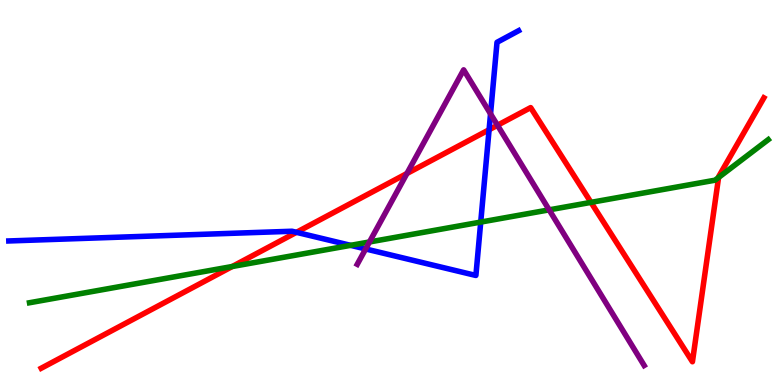[{'lines': ['blue', 'red'], 'intersections': [{'x': 3.83, 'y': 3.97}, {'x': 6.31, 'y': 6.63}]}, {'lines': ['green', 'red'], 'intersections': [{'x': 3.0, 'y': 3.08}, {'x': 7.63, 'y': 4.74}, {'x': 9.27, 'y': 5.39}]}, {'lines': ['purple', 'red'], 'intersections': [{'x': 5.25, 'y': 5.49}, {'x': 6.42, 'y': 6.75}]}, {'lines': ['blue', 'green'], 'intersections': [{'x': 4.52, 'y': 3.63}, {'x': 6.2, 'y': 4.23}]}, {'lines': ['blue', 'purple'], 'intersections': [{'x': 4.72, 'y': 3.53}, {'x': 6.33, 'y': 7.04}]}, {'lines': ['green', 'purple'], 'intersections': [{'x': 4.77, 'y': 3.72}, {'x': 7.09, 'y': 4.55}]}]